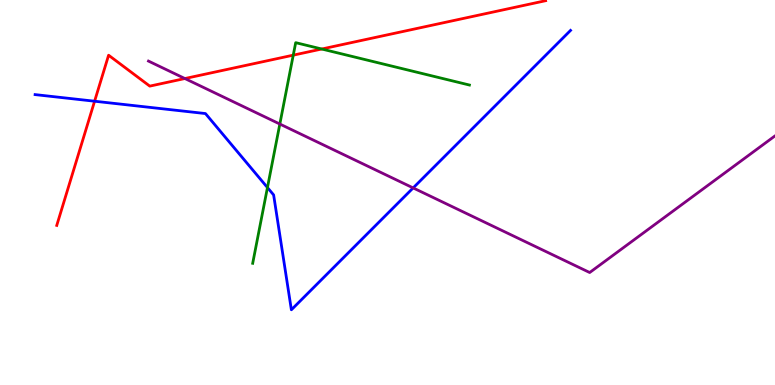[{'lines': ['blue', 'red'], 'intersections': [{'x': 1.22, 'y': 7.37}]}, {'lines': ['green', 'red'], 'intersections': [{'x': 3.78, 'y': 8.57}, {'x': 4.15, 'y': 8.73}]}, {'lines': ['purple', 'red'], 'intersections': [{'x': 2.39, 'y': 7.96}]}, {'lines': ['blue', 'green'], 'intersections': [{'x': 3.45, 'y': 5.13}]}, {'lines': ['blue', 'purple'], 'intersections': [{'x': 5.33, 'y': 5.12}]}, {'lines': ['green', 'purple'], 'intersections': [{'x': 3.61, 'y': 6.78}]}]